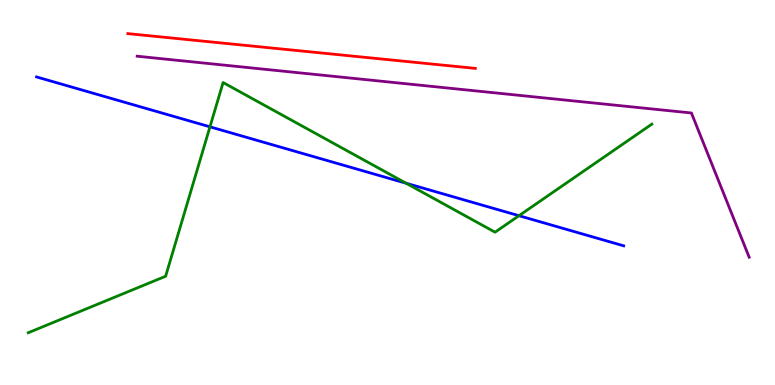[{'lines': ['blue', 'red'], 'intersections': []}, {'lines': ['green', 'red'], 'intersections': []}, {'lines': ['purple', 'red'], 'intersections': []}, {'lines': ['blue', 'green'], 'intersections': [{'x': 2.71, 'y': 6.71}, {'x': 5.24, 'y': 5.24}, {'x': 6.7, 'y': 4.4}]}, {'lines': ['blue', 'purple'], 'intersections': []}, {'lines': ['green', 'purple'], 'intersections': []}]